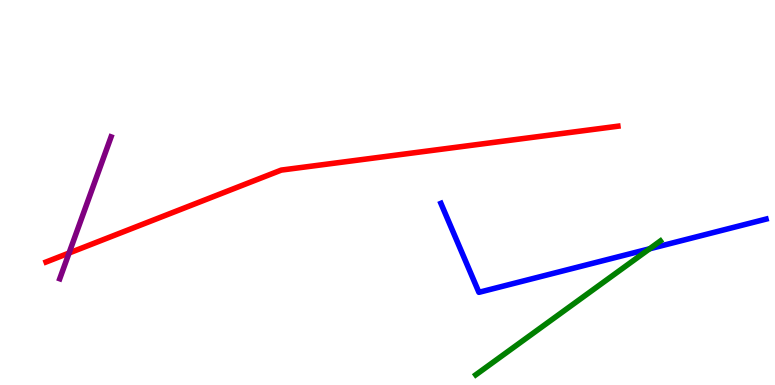[{'lines': ['blue', 'red'], 'intersections': []}, {'lines': ['green', 'red'], 'intersections': []}, {'lines': ['purple', 'red'], 'intersections': [{'x': 0.891, 'y': 3.43}]}, {'lines': ['blue', 'green'], 'intersections': [{'x': 8.38, 'y': 3.54}]}, {'lines': ['blue', 'purple'], 'intersections': []}, {'lines': ['green', 'purple'], 'intersections': []}]